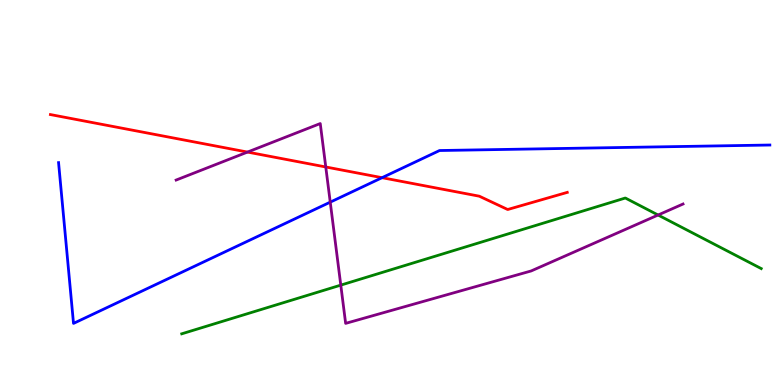[{'lines': ['blue', 'red'], 'intersections': [{'x': 4.93, 'y': 5.38}]}, {'lines': ['green', 'red'], 'intersections': []}, {'lines': ['purple', 'red'], 'intersections': [{'x': 3.19, 'y': 6.05}, {'x': 4.2, 'y': 5.66}]}, {'lines': ['blue', 'green'], 'intersections': []}, {'lines': ['blue', 'purple'], 'intersections': [{'x': 4.26, 'y': 4.75}]}, {'lines': ['green', 'purple'], 'intersections': [{'x': 4.4, 'y': 2.59}, {'x': 8.49, 'y': 4.42}]}]